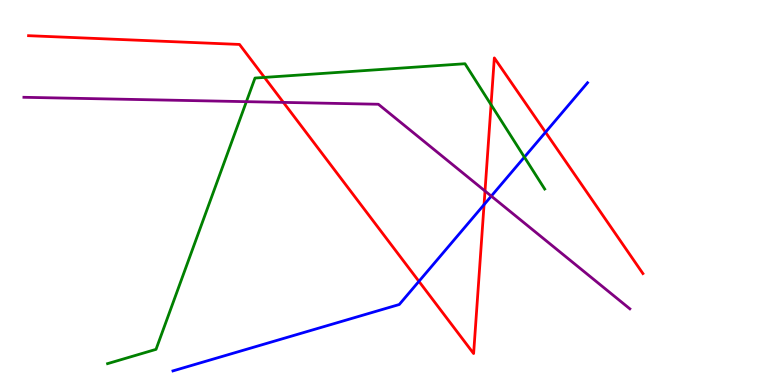[{'lines': ['blue', 'red'], 'intersections': [{'x': 5.41, 'y': 2.69}, {'x': 6.25, 'y': 4.68}, {'x': 7.04, 'y': 6.57}]}, {'lines': ['green', 'red'], 'intersections': [{'x': 3.41, 'y': 7.99}, {'x': 6.34, 'y': 7.28}]}, {'lines': ['purple', 'red'], 'intersections': [{'x': 3.66, 'y': 7.34}, {'x': 6.26, 'y': 5.04}]}, {'lines': ['blue', 'green'], 'intersections': [{'x': 6.77, 'y': 5.92}]}, {'lines': ['blue', 'purple'], 'intersections': [{'x': 6.34, 'y': 4.91}]}, {'lines': ['green', 'purple'], 'intersections': [{'x': 3.18, 'y': 7.36}]}]